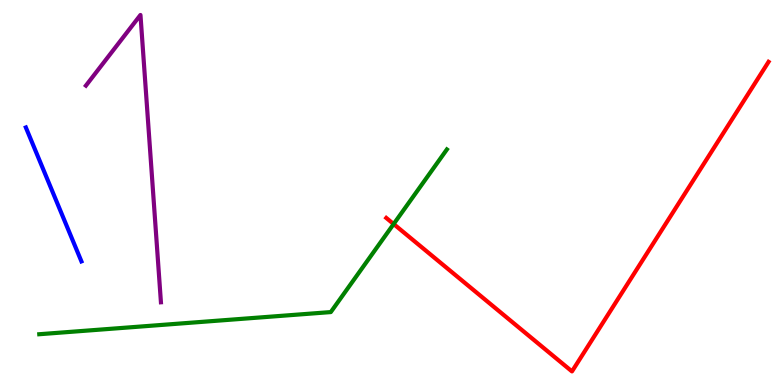[{'lines': ['blue', 'red'], 'intersections': []}, {'lines': ['green', 'red'], 'intersections': [{'x': 5.08, 'y': 4.18}]}, {'lines': ['purple', 'red'], 'intersections': []}, {'lines': ['blue', 'green'], 'intersections': []}, {'lines': ['blue', 'purple'], 'intersections': []}, {'lines': ['green', 'purple'], 'intersections': []}]